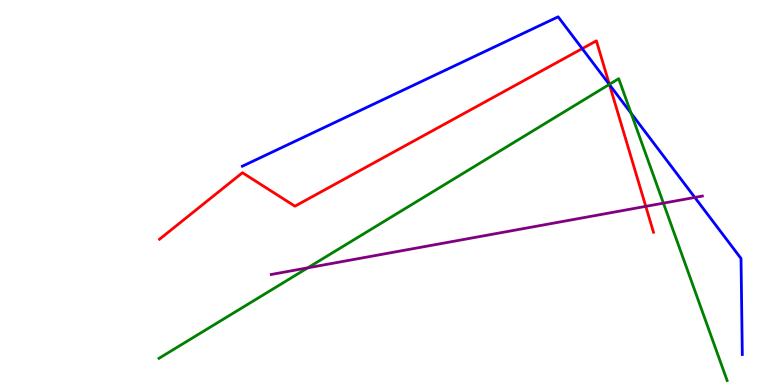[{'lines': ['blue', 'red'], 'intersections': [{'x': 7.51, 'y': 8.74}, {'x': 7.86, 'y': 7.8}]}, {'lines': ['green', 'red'], 'intersections': [{'x': 7.86, 'y': 7.81}]}, {'lines': ['purple', 'red'], 'intersections': [{'x': 8.33, 'y': 4.64}]}, {'lines': ['blue', 'green'], 'intersections': [{'x': 7.86, 'y': 7.81}, {'x': 8.14, 'y': 7.06}]}, {'lines': ['blue', 'purple'], 'intersections': [{'x': 8.97, 'y': 4.87}]}, {'lines': ['green', 'purple'], 'intersections': [{'x': 3.97, 'y': 3.04}, {'x': 8.56, 'y': 4.72}]}]